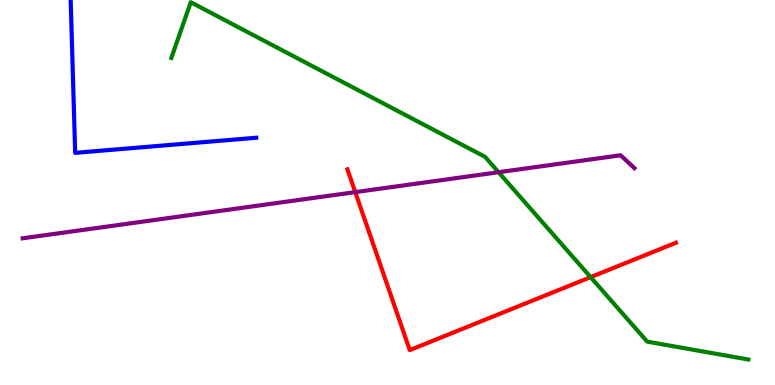[{'lines': ['blue', 'red'], 'intersections': []}, {'lines': ['green', 'red'], 'intersections': [{'x': 7.62, 'y': 2.8}]}, {'lines': ['purple', 'red'], 'intersections': [{'x': 4.58, 'y': 5.01}]}, {'lines': ['blue', 'green'], 'intersections': []}, {'lines': ['blue', 'purple'], 'intersections': []}, {'lines': ['green', 'purple'], 'intersections': [{'x': 6.43, 'y': 5.53}]}]